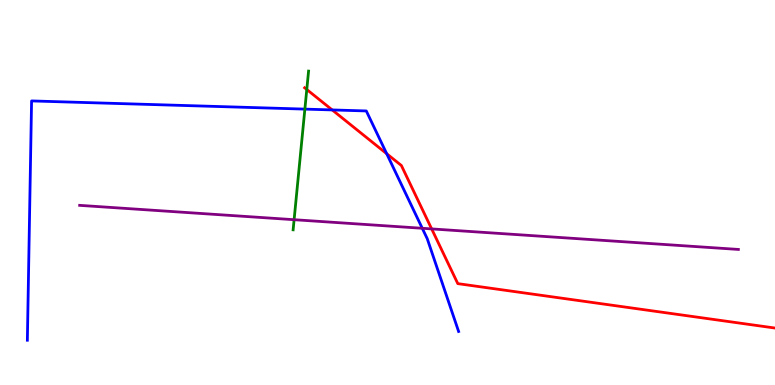[{'lines': ['blue', 'red'], 'intersections': [{'x': 4.29, 'y': 7.14}, {'x': 4.99, 'y': 6.01}]}, {'lines': ['green', 'red'], 'intersections': [{'x': 3.96, 'y': 7.68}]}, {'lines': ['purple', 'red'], 'intersections': [{'x': 5.57, 'y': 4.05}]}, {'lines': ['blue', 'green'], 'intersections': [{'x': 3.93, 'y': 7.17}]}, {'lines': ['blue', 'purple'], 'intersections': [{'x': 5.45, 'y': 4.07}]}, {'lines': ['green', 'purple'], 'intersections': [{'x': 3.79, 'y': 4.29}]}]